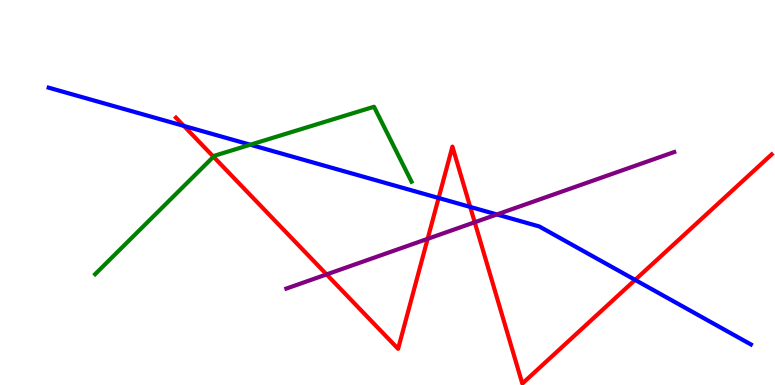[{'lines': ['blue', 'red'], 'intersections': [{'x': 2.37, 'y': 6.73}, {'x': 5.66, 'y': 4.86}, {'x': 6.07, 'y': 4.63}, {'x': 8.2, 'y': 2.73}]}, {'lines': ['green', 'red'], 'intersections': [{'x': 2.75, 'y': 5.93}]}, {'lines': ['purple', 'red'], 'intersections': [{'x': 4.21, 'y': 2.87}, {'x': 5.52, 'y': 3.8}, {'x': 6.13, 'y': 4.23}]}, {'lines': ['blue', 'green'], 'intersections': [{'x': 3.23, 'y': 6.24}]}, {'lines': ['blue', 'purple'], 'intersections': [{'x': 6.41, 'y': 4.43}]}, {'lines': ['green', 'purple'], 'intersections': []}]